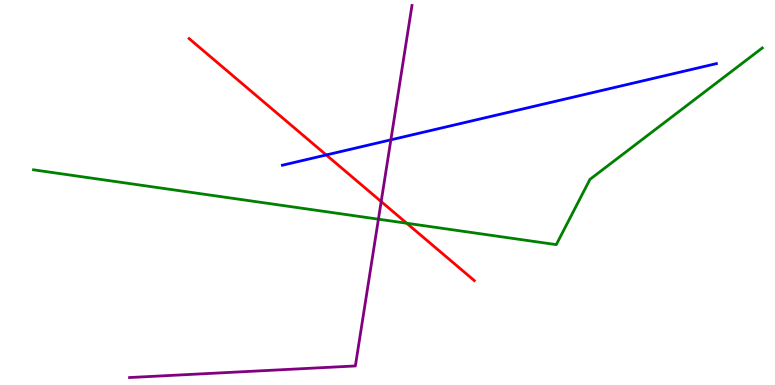[{'lines': ['blue', 'red'], 'intersections': [{'x': 4.21, 'y': 5.98}]}, {'lines': ['green', 'red'], 'intersections': [{'x': 5.25, 'y': 4.2}]}, {'lines': ['purple', 'red'], 'intersections': [{'x': 4.92, 'y': 4.76}]}, {'lines': ['blue', 'green'], 'intersections': []}, {'lines': ['blue', 'purple'], 'intersections': [{'x': 5.04, 'y': 6.37}]}, {'lines': ['green', 'purple'], 'intersections': [{'x': 4.88, 'y': 4.31}]}]